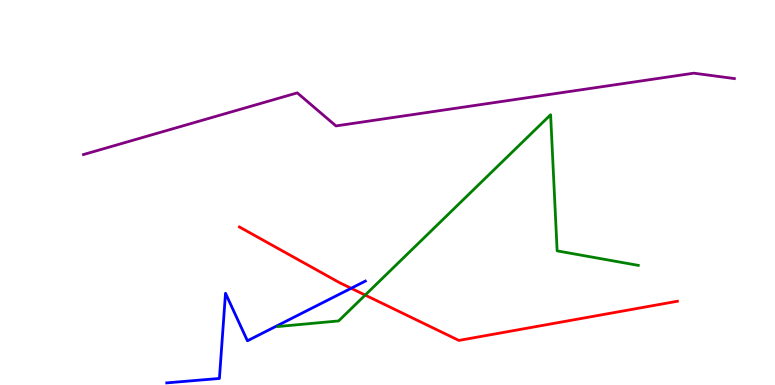[{'lines': ['blue', 'red'], 'intersections': [{'x': 4.53, 'y': 2.51}]}, {'lines': ['green', 'red'], 'intersections': [{'x': 4.71, 'y': 2.34}]}, {'lines': ['purple', 'red'], 'intersections': []}, {'lines': ['blue', 'green'], 'intersections': []}, {'lines': ['blue', 'purple'], 'intersections': []}, {'lines': ['green', 'purple'], 'intersections': []}]